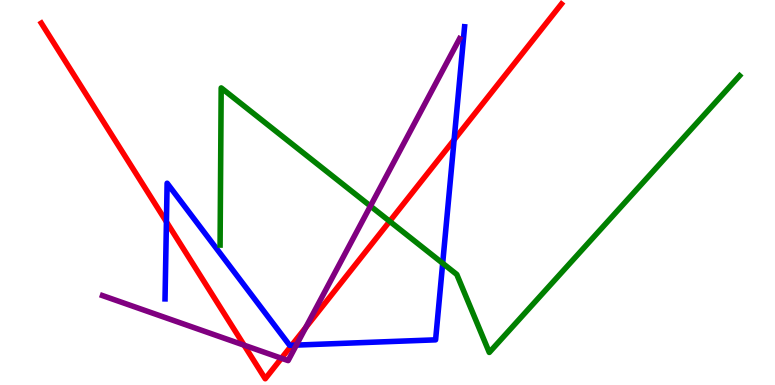[{'lines': ['blue', 'red'], 'intersections': [{'x': 2.15, 'y': 4.24}, {'x': 3.76, 'y': 1.03}, {'x': 5.86, 'y': 6.37}]}, {'lines': ['green', 'red'], 'intersections': [{'x': 5.03, 'y': 4.25}]}, {'lines': ['purple', 'red'], 'intersections': [{'x': 3.15, 'y': 1.03}, {'x': 3.63, 'y': 0.695}, {'x': 3.94, 'y': 1.49}]}, {'lines': ['blue', 'green'], 'intersections': [{'x': 5.71, 'y': 3.16}]}, {'lines': ['blue', 'purple'], 'intersections': [{'x': 3.82, 'y': 1.04}]}, {'lines': ['green', 'purple'], 'intersections': [{'x': 4.78, 'y': 4.65}]}]